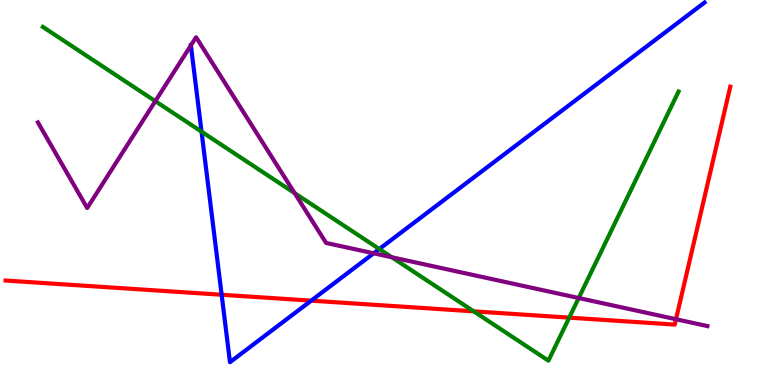[{'lines': ['blue', 'red'], 'intersections': [{'x': 2.86, 'y': 2.34}, {'x': 4.02, 'y': 2.19}]}, {'lines': ['green', 'red'], 'intersections': [{'x': 6.11, 'y': 1.91}, {'x': 7.34, 'y': 1.75}]}, {'lines': ['purple', 'red'], 'intersections': [{'x': 8.72, 'y': 1.71}]}, {'lines': ['blue', 'green'], 'intersections': [{'x': 2.6, 'y': 6.58}, {'x': 4.89, 'y': 3.53}]}, {'lines': ['blue', 'purple'], 'intersections': [{'x': 2.46, 'y': 8.82}, {'x': 4.82, 'y': 3.42}]}, {'lines': ['green', 'purple'], 'intersections': [{'x': 2.0, 'y': 7.37}, {'x': 3.8, 'y': 4.98}, {'x': 5.06, 'y': 3.32}, {'x': 7.47, 'y': 2.26}]}]